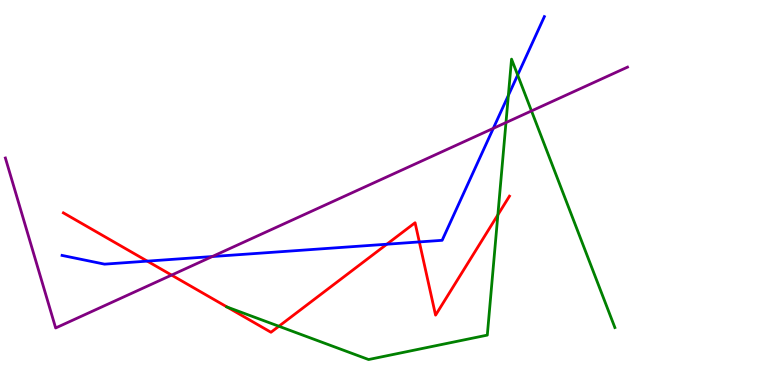[{'lines': ['blue', 'red'], 'intersections': [{'x': 1.9, 'y': 3.22}, {'x': 4.99, 'y': 3.66}, {'x': 5.41, 'y': 3.72}]}, {'lines': ['green', 'red'], 'intersections': [{'x': 2.93, 'y': 2.02}, {'x': 3.6, 'y': 1.53}, {'x': 6.42, 'y': 4.42}]}, {'lines': ['purple', 'red'], 'intersections': [{'x': 2.21, 'y': 2.85}]}, {'lines': ['blue', 'green'], 'intersections': [{'x': 6.56, 'y': 7.52}, {'x': 6.68, 'y': 8.05}]}, {'lines': ['blue', 'purple'], 'intersections': [{'x': 2.74, 'y': 3.34}, {'x': 6.37, 'y': 6.67}]}, {'lines': ['green', 'purple'], 'intersections': [{'x': 6.53, 'y': 6.82}, {'x': 6.86, 'y': 7.12}]}]